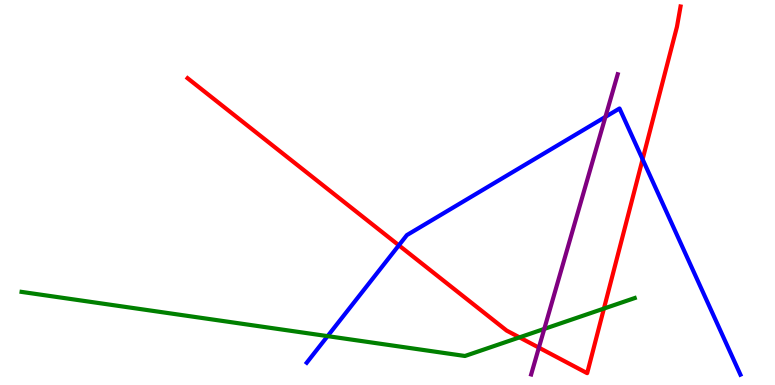[{'lines': ['blue', 'red'], 'intersections': [{'x': 5.15, 'y': 3.63}, {'x': 8.29, 'y': 5.86}]}, {'lines': ['green', 'red'], 'intersections': [{'x': 6.7, 'y': 1.24}, {'x': 7.79, 'y': 1.99}]}, {'lines': ['purple', 'red'], 'intersections': [{'x': 6.95, 'y': 0.971}]}, {'lines': ['blue', 'green'], 'intersections': [{'x': 4.23, 'y': 1.27}]}, {'lines': ['blue', 'purple'], 'intersections': [{'x': 7.81, 'y': 6.96}]}, {'lines': ['green', 'purple'], 'intersections': [{'x': 7.02, 'y': 1.46}]}]